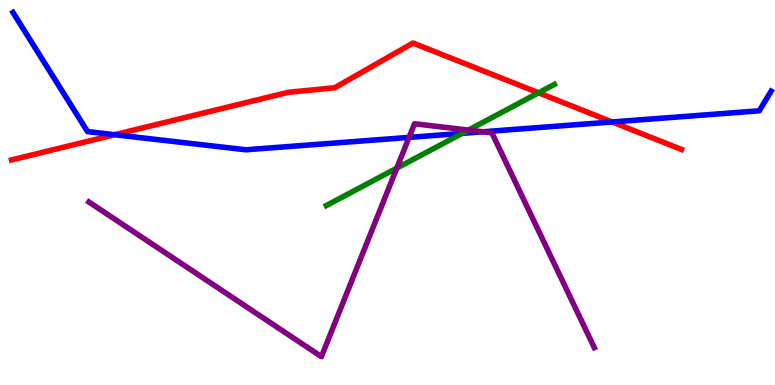[{'lines': ['blue', 'red'], 'intersections': [{'x': 1.48, 'y': 6.5}, {'x': 7.9, 'y': 6.83}]}, {'lines': ['green', 'red'], 'intersections': [{'x': 6.95, 'y': 7.59}]}, {'lines': ['purple', 'red'], 'intersections': []}, {'lines': ['blue', 'green'], 'intersections': [{'x': 5.96, 'y': 6.54}]}, {'lines': ['blue', 'purple'], 'intersections': [{'x': 5.28, 'y': 6.43}, {'x': 6.23, 'y': 6.58}]}, {'lines': ['green', 'purple'], 'intersections': [{'x': 5.12, 'y': 5.63}, {'x': 6.04, 'y': 6.62}]}]